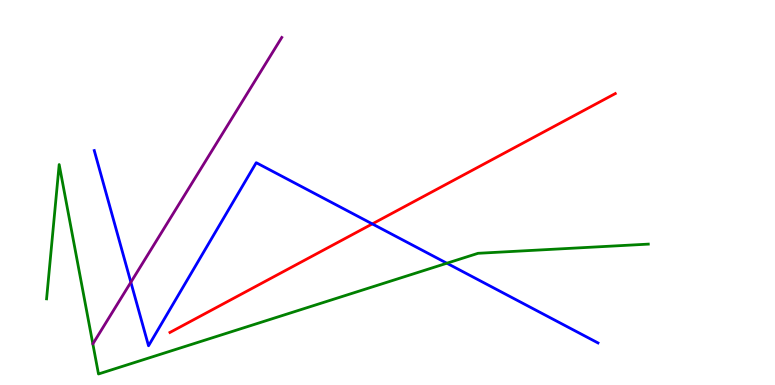[{'lines': ['blue', 'red'], 'intersections': [{'x': 4.8, 'y': 4.18}]}, {'lines': ['green', 'red'], 'intersections': []}, {'lines': ['purple', 'red'], 'intersections': []}, {'lines': ['blue', 'green'], 'intersections': [{'x': 5.77, 'y': 3.16}]}, {'lines': ['blue', 'purple'], 'intersections': [{'x': 1.69, 'y': 2.67}]}, {'lines': ['green', 'purple'], 'intersections': []}]